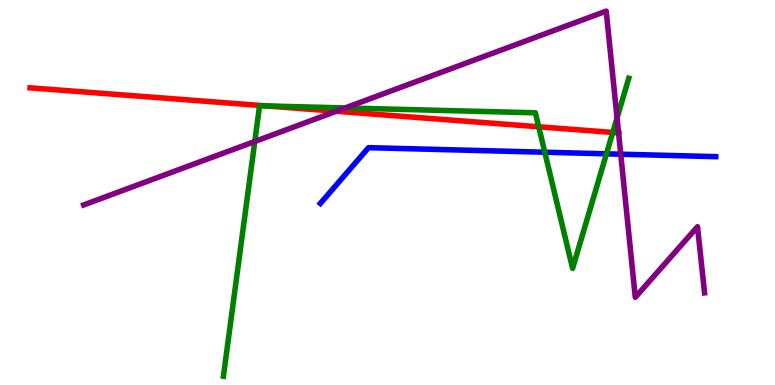[{'lines': ['blue', 'red'], 'intersections': []}, {'lines': ['green', 'red'], 'intersections': [{'x': 3.44, 'y': 7.25}, {'x': 6.95, 'y': 6.71}, {'x': 7.91, 'y': 6.56}]}, {'lines': ['purple', 'red'], 'intersections': [{'x': 4.34, 'y': 7.11}, {'x': 7.98, 'y': 6.55}]}, {'lines': ['blue', 'green'], 'intersections': [{'x': 7.03, 'y': 6.05}, {'x': 7.83, 'y': 6.0}]}, {'lines': ['blue', 'purple'], 'intersections': [{'x': 8.01, 'y': 6.0}]}, {'lines': ['green', 'purple'], 'intersections': [{'x': 3.29, 'y': 6.33}, {'x': 4.45, 'y': 7.2}, {'x': 7.96, 'y': 6.94}]}]